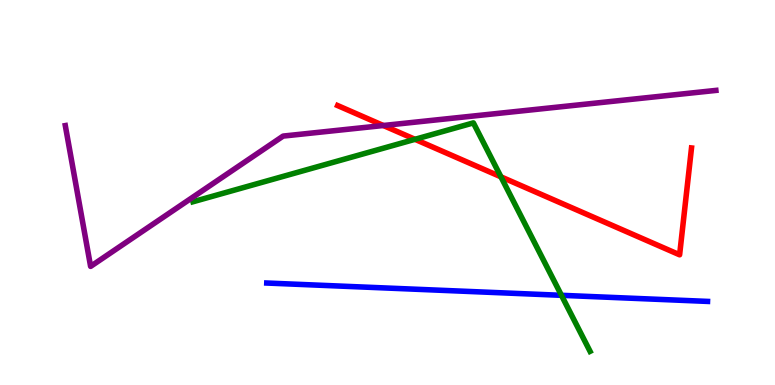[{'lines': ['blue', 'red'], 'intersections': []}, {'lines': ['green', 'red'], 'intersections': [{'x': 5.35, 'y': 6.38}, {'x': 6.46, 'y': 5.41}]}, {'lines': ['purple', 'red'], 'intersections': [{'x': 4.95, 'y': 6.74}]}, {'lines': ['blue', 'green'], 'intersections': [{'x': 7.24, 'y': 2.33}]}, {'lines': ['blue', 'purple'], 'intersections': []}, {'lines': ['green', 'purple'], 'intersections': []}]